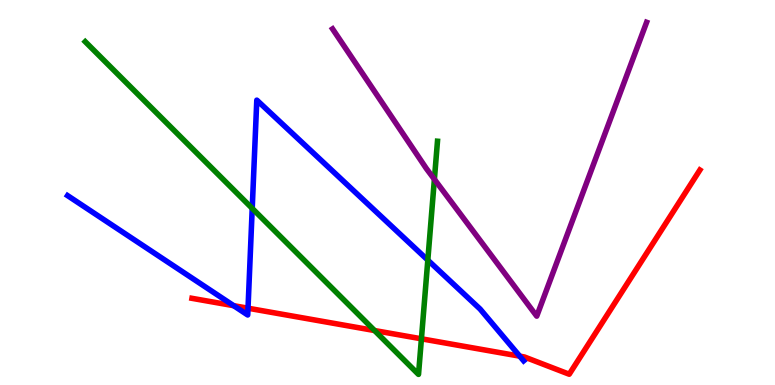[{'lines': ['blue', 'red'], 'intersections': [{'x': 3.02, 'y': 2.06}, {'x': 3.2, 'y': 1.99}, {'x': 6.71, 'y': 0.749}]}, {'lines': ['green', 'red'], 'intersections': [{'x': 4.83, 'y': 1.41}, {'x': 5.44, 'y': 1.2}]}, {'lines': ['purple', 'red'], 'intersections': []}, {'lines': ['blue', 'green'], 'intersections': [{'x': 3.25, 'y': 4.59}, {'x': 5.52, 'y': 3.24}]}, {'lines': ['blue', 'purple'], 'intersections': []}, {'lines': ['green', 'purple'], 'intersections': [{'x': 5.61, 'y': 5.34}]}]